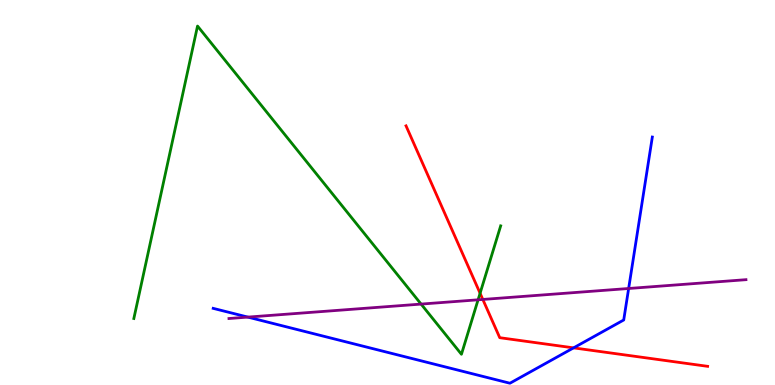[{'lines': ['blue', 'red'], 'intersections': [{'x': 7.4, 'y': 0.965}]}, {'lines': ['green', 'red'], 'intersections': [{'x': 6.19, 'y': 2.38}]}, {'lines': ['purple', 'red'], 'intersections': [{'x': 6.23, 'y': 2.22}]}, {'lines': ['blue', 'green'], 'intersections': []}, {'lines': ['blue', 'purple'], 'intersections': [{'x': 3.2, 'y': 1.76}, {'x': 8.11, 'y': 2.51}]}, {'lines': ['green', 'purple'], 'intersections': [{'x': 5.43, 'y': 2.1}, {'x': 6.17, 'y': 2.21}]}]